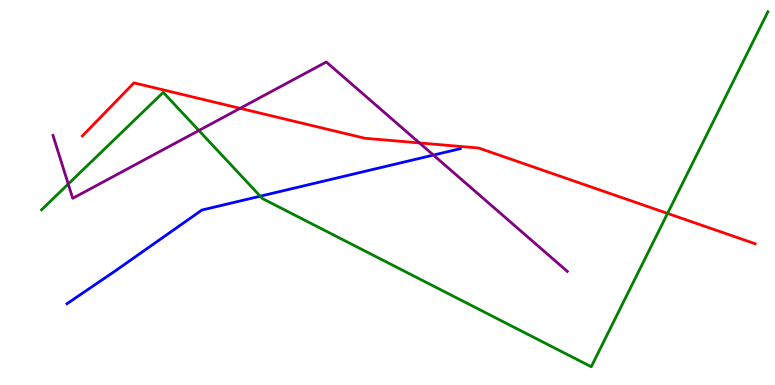[{'lines': ['blue', 'red'], 'intersections': []}, {'lines': ['green', 'red'], 'intersections': [{'x': 8.61, 'y': 4.46}]}, {'lines': ['purple', 'red'], 'intersections': [{'x': 3.1, 'y': 7.19}, {'x': 5.41, 'y': 6.29}]}, {'lines': ['blue', 'green'], 'intersections': [{'x': 3.36, 'y': 4.9}]}, {'lines': ['blue', 'purple'], 'intersections': [{'x': 5.59, 'y': 5.97}]}, {'lines': ['green', 'purple'], 'intersections': [{'x': 0.881, 'y': 5.22}, {'x': 2.57, 'y': 6.61}]}]